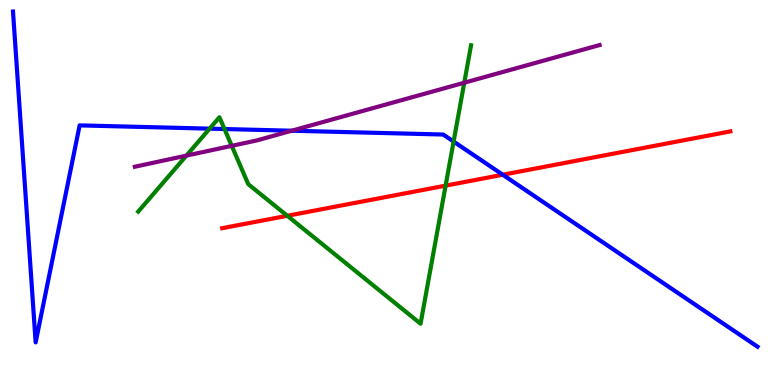[{'lines': ['blue', 'red'], 'intersections': [{'x': 6.49, 'y': 5.46}]}, {'lines': ['green', 'red'], 'intersections': [{'x': 3.71, 'y': 4.4}, {'x': 5.75, 'y': 5.18}]}, {'lines': ['purple', 'red'], 'intersections': []}, {'lines': ['blue', 'green'], 'intersections': [{'x': 2.7, 'y': 6.66}, {'x': 2.9, 'y': 6.65}, {'x': 5.85, 'y': 6.32}]}, {'lines': ['blue', 'purple'], 'intersections': [{'x': 3.76, 'y': 6.6}]}, {'lines': ['green', 'purple'], 'intersections': [{'x': 2.41, 'y': 5.96}, {'x': 2.99, 'y': 6.21}, {'x': 5.99, 'y': 7.85}]}]